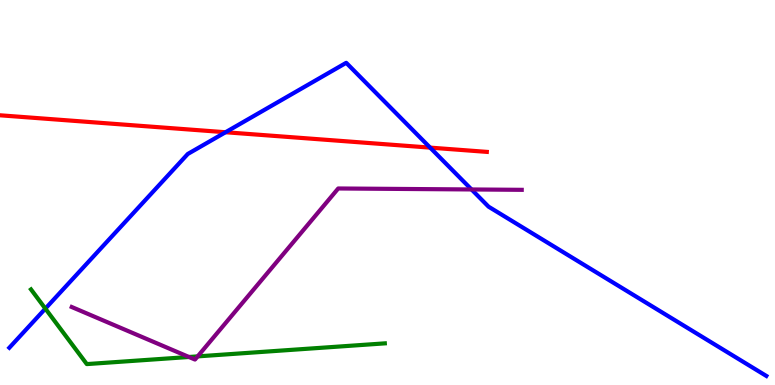[{'lines': ['blue', 'red'], 'intersections': [{'x': 2.91, 'y': 6.57}, {'x': 5.55, 'y': 6.17}]}, {'lines': ['green', 'red'], 'intersections': []}, {'lines': ['purple', 'red'], 'intersections': []}, {'lines': ['blue', 'green'], 'intersections': [{'x': 0.585, 'y': 1.98}]}, {'lines': ['blue', 'purple'], 'intersections': [{'x': 6.08, 'y': 5.08}]}, {'lines': ['green', 'purple'], 'intersections': [{'x': 2.44, 'y': 0.728}, {'x': 2.55, 'y': 0.743}]}]